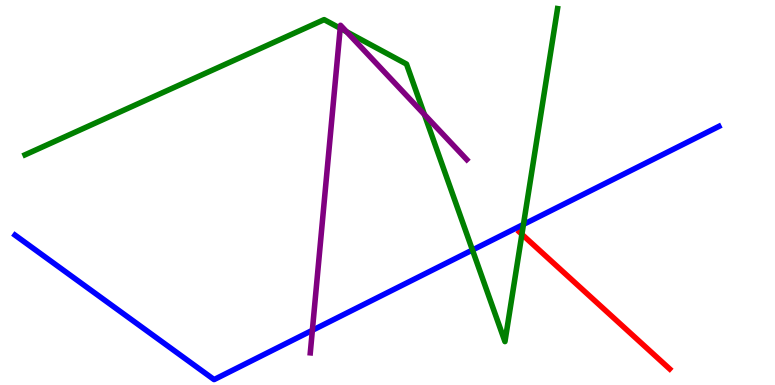[{'lines': ['blue', 'red'], 'intersections': []}, {'lines': ['green', 'red'], 'intersections': [{'x': 6.73, 'y': 3.91}]}, {'lines': ['purple', 'red'], 'intersections': []}, {'lines': ['blue', 'green'], 'intersections': [{'x': 6.1, 'y': 3.51}, {'x': 6.75, 'y': 4.17}]}, {'lines': ['blue', 'purple'], 'intersections': [{'x': 4.03, 'y': 1.42}]}, {'lines': ['green', 'purple'], 'intersections': [{'x': 4.39, 'y': 9.26}, {'x': 4.47, 'y': 9.18}, {'x': 5.48, 'y': 7.03}]}]